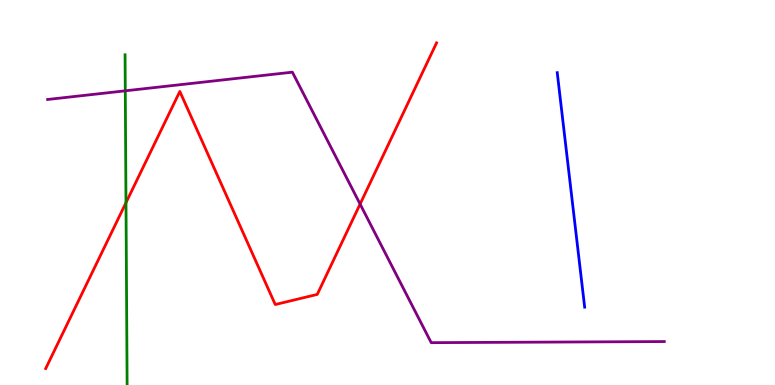[{'lines': ['blue', 'red'], 'intersections': []}, {'lines': ['green', 'red'], 'intersections': [{'x': 1.63, 'y': 4.74}]}, {'lines': ['purple', 'red'], 'intersections': [{'x': 4.65, 'y': 4.7}]}, {'lines': ['blue', 'green'], 'intersections': []}, {'lines': ['blue', 'purple'], 'intersections': []}, {'lines': ['green', 'purple'], 'intersections': [{'x': 1.62, 'y': 7.64}]}]